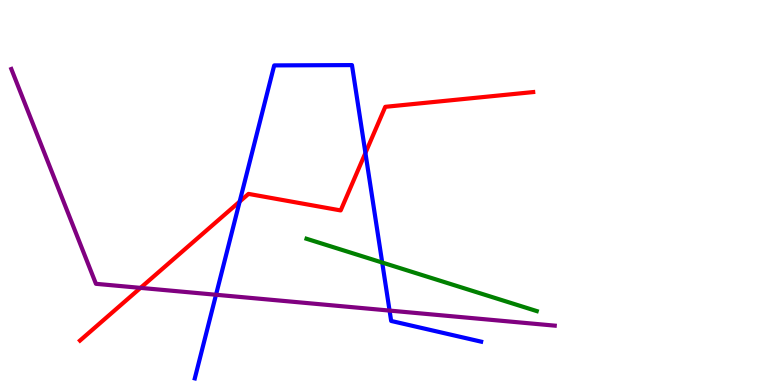[{'lines': ['blue', 'red'], 'intersections': [{'x': 3.09, 'y': 4.76}, {'x': 4.72, 'y': 6.03}]}, {'lines': ['green', 'red'], 'intersections': []}, {'lines': ['purple', 'red'], 'intersections': [{'x': 1.81, 'y': 2.52}]}, {'lines': ['blue', 'green'], 'intersections': [{'x': 4.93, 'y': 3.18}]}, {'lines': ['blue', 'purple'], 'intersections': [{'x': 2.79, 'y': 2.34}, {'x': 5.03, 'y': 1.93}]}, {'lines': ['green', 'purple'], 'intersections': []}]